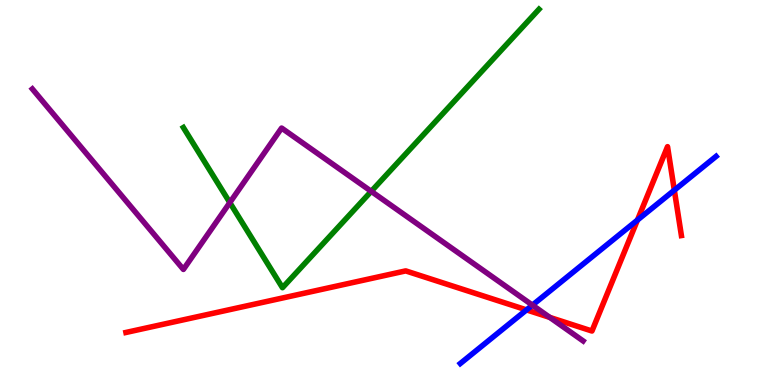[{'lines': ['blue', 'red'], 'intersections': [{'x': 6.79, 'y': 1.95}, {'x': 8.23, 'y': 4.28}, {'x': 8.7, 'y': 5.06}]}, {'lines': ['green', 'red'], 'intersections': []}, {'lines': ['purple', 'red'], 'intersections': [{'x': 7.09, 'y': 1.76}]}, {'lines': ['blue', 'green'], 'intersections': []}, {'lines': ['blue', 'purple'], 'intersections': [{'x': 6.87, 'y': 2.07}]}, {'lines': ['green', 'purple'], 'intersections': [{'x': 2.97, 'y': 4.74}, {'x': 4.79, 'y': 5.03}]}]